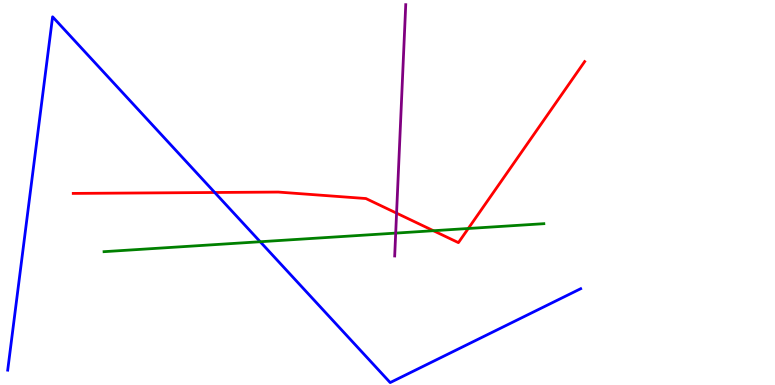[{'lines': ['blue', 'red'], 'intersections': [{'x': 2.77, 'y': 5.0}]}, {'lines': ['green', 'red'], 'intersections': [{'x': 5.59, 'y': 4.01}, {'x': 6.04, 'y': 4.06}]}, {'lines': ['purple', 'red'], 'intersections': [{'x': 5.12, 'y': 4.46}]}, {'lines': ['blue', 'green'], 'intersections': [{'x': 3.36, 'y': 3.72}]}, {'lines': ['blue', 'purple'], 'intersections': []}, {'lines': ['green', 'purple'], 'intersections': [{'x': 5.11, 'y': 3.95}]}]